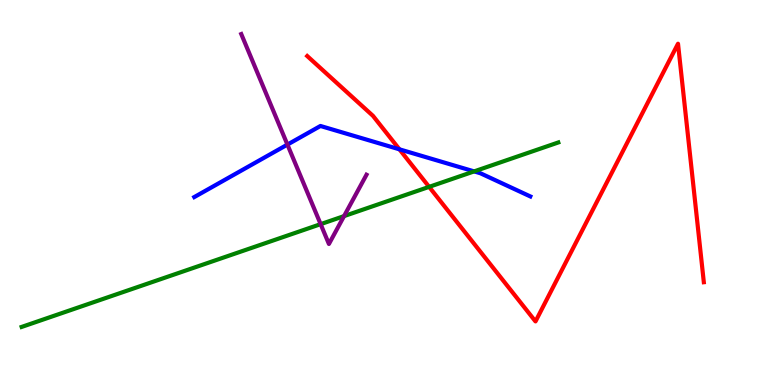[{'lines': ['blue', 'red'], 'intersections': [{'x': 5.15, 'y': 6.12}]}, {'lines': ['green', 'red'], 'intersections': [{'x': 5.54, 'y': 5.15}]}, {'lines': ['purple', 'red'], 'intersections': []}, {'lines': ['blue', 'green'], 'intersections': [{'x': 6.12, 'y': 5.55}]}, {'lines': ['blue', 'purple'], 'intersections': [{'x': 3.71, 'y': 6.24}]}, {'lines': ['green', 'purple'], 'intersections': [{'x': 4.14, 'y': 4.18}, {'x': 4.44, 'y': 4.39}]}]